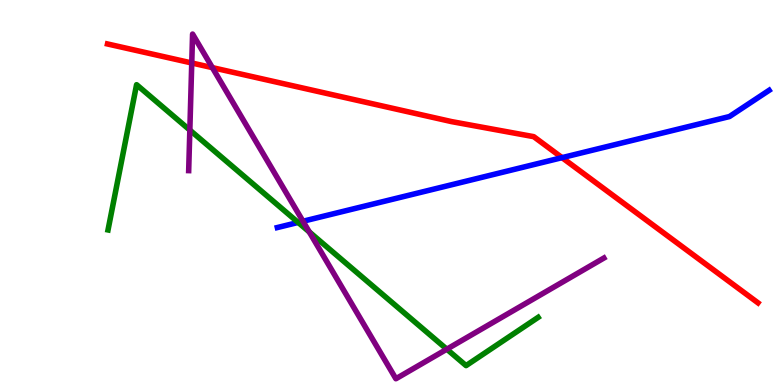[{'lines': ['blue', 'red'], 'intersections': [{'x': 7.25, 'y': 5.91}]}, {'lines': ['green', 'red'], 'intersections': []}, {'lines': ['purple', 'red'], 'intersections': [{'x': 2.47, 'y': 8.36}, {'x': 2.74, 'y': 8.24}]}, {'lines': ['blue', 'green'], 'intersections': [{'x': 3.85, 'y': 4.22}]}, {'lines': ['blue', 'purple'], 'intersections': [{'x': 3.91, 'y': 4.25}]}, {'lines': ['green', 'purple'], 'intersections': [{'x': 2.45, 'y': 6.62}, {'x': 3.99, 'y': 3.98}, {'x': 5.77, 'y': 0.93}]}]